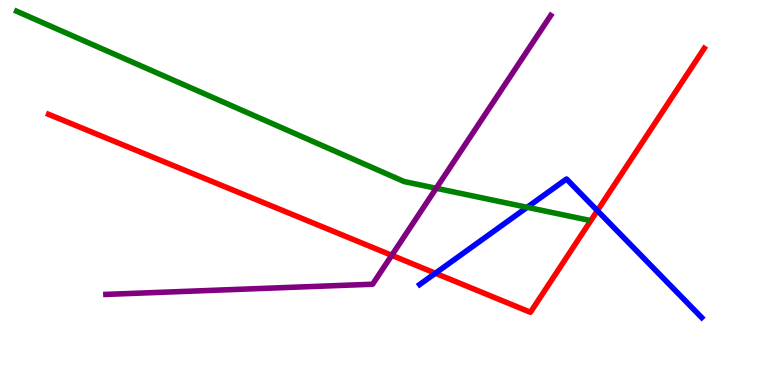[{'lines': ['blue', 'red'], 'intersections': [{'x': 5.62, 'y': 2.9}, {'x': 7.71, 'y': 4.53}]}, {'lines': ['green', 'red'], 'intersections': []}, {'lines': ['purple', 'red'], 'intersections': [{'x': 5.06, 'y': 3.37}]}, {'lines': ['blue', 'green'], 'intersections': [{'x': 6.8, 'y': 4.62}]}, {'lines': ['blue', 'purple'], 'intersections': []}, {'lines': ['green', 'purple'], 'intersections': [{'x': 5.63, 'y': 5.11}]}]